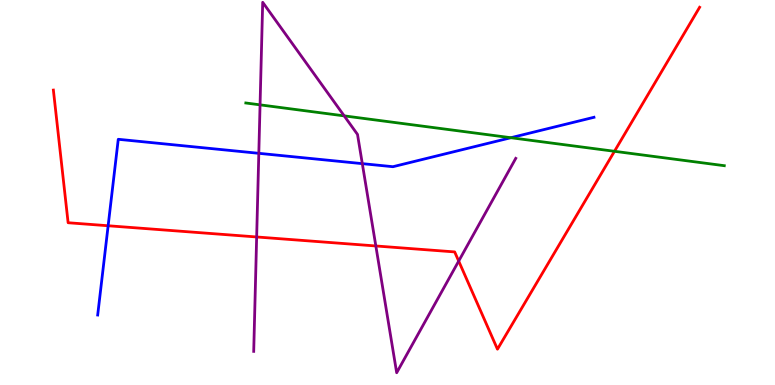[{'lines': ['blue', 'red'], 'intersections': [{'x': 1.4, 'y': 4.14}]}, {'lines': ['green', 'red'], 'intersections': [{'x': 7.93, 'y': 6.07}]}, {'lines': ['purple', 'red'], 'intersections': [{'x': 3.31, 'y': 3.85}, {'x': 4.85, 'y': 3.61}, {'x': 5.92, 'y': 3.22}]}, {'lines': ['blue', 'green'], 'intersections': [{'x': 6.59, 'y': 6.42}]}, {'lines': ['blue', 'purple'], 'intersections': [{'x': 3.34, 'y': 6.02}, {'x': 4.67, 'y': 5.75}]}, {'lines': ['green', 'purple'], 'intersections': [{'x': 3.36, 'y': 7.28}, {'x': 4.44, 'y': 6.99}]}]